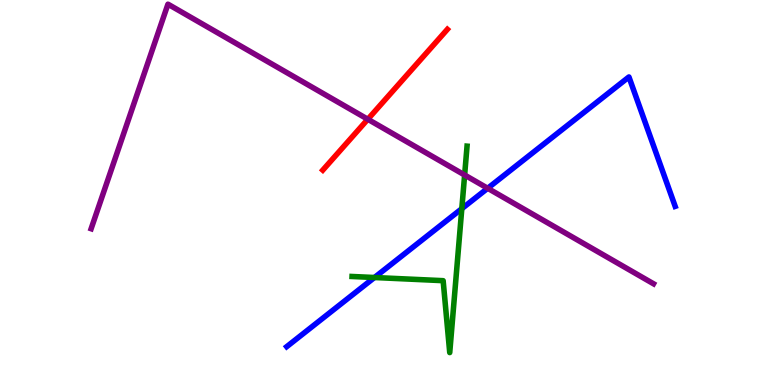[{'lines': ['blue', 'red'], 'intersections': []}, {'lines': ['green', 'red'], 'intersections': []}, {'lines': ['purple', 'red'], 'intersections': [{'x': 4.75, 'y': 6.9}]}, {'lines': ['blue', 'green'], 'intersections': [{'x': 4.83, 'y': 2.79}, {'x': 5.96, 'y': 4.58}]}, {'lines': ['blue', 'purple'], 'intersections': [{'x': 6.29, 'y': 5.11}]}, {'lines': ['green', 'purple'], 'intersections': [{'x': 6.0, 'y': 5.45}]}]